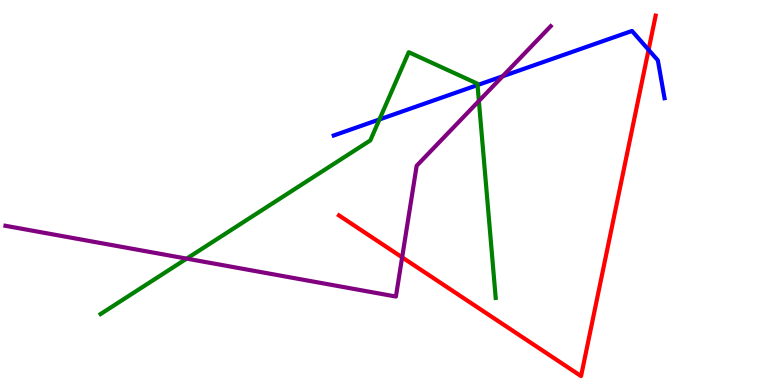[{'lines': ['blue', 'red'], 'intersections': [{'x': 8.37, 'y': 8.71}]}, {'lines': ['green', 'red'], 'intersections': []}, {'lines': ['purple', 'red'], 'intersections': [{'x': 5.19, 'y': 3.32}]}, {'lines': ['blue', 'green'], 'intersections': [{'x': 4.9, 'y': 6.9}, {'x': 6.16, 'y': 7.79}]}, {'lines': ['blue', 'purple'], 'intersections': [{'x': 6.49, 'y': 8.02}]}, {'lines': ['green', 'purple'], 'intersections': [{'x': 2.41, 'y': 3.28}, {'x': 6.18, 'y': 7.38}]}]